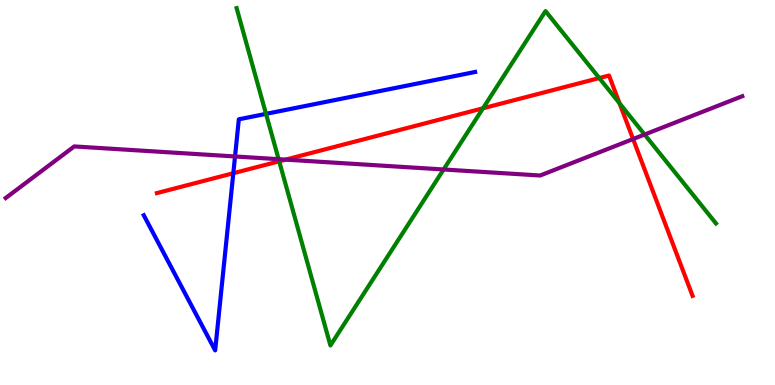[{'lines': ['blue', 'red'], 'intersections': [{'x': 3.01, 'y': 5.5}]}, {'lines': ['green', 'red'], 'intersections': [{'x': 3.6, 'y': 5.81}, {'x': 6.23, 'y': 7.19}, {'x': 7.73, 'y': 7.97}, {'x': 7.99, 'y': 7.32}]}, {'lines': ['purple', 'red'], 'intersections': [{'x': 3.69, 'y': 5.85}, {'x': 8.17, 'y': 6.39}]}, {'lines': ['blue', 'green'], 'intersections': [{'x': 3.43, 'y': 7.04}]}, {'lines': ['blue', 'purple'], 'intersections': [{'x': 3.03, 'y': 5.94}]}, {'lines': ['green', 'purple'], 'intersections': [{'x': 3.6, 'y': 5.87}, {'x': 5.72, 'y': 5.6}, {'x': 8.32, 'y': 6.51}]}]